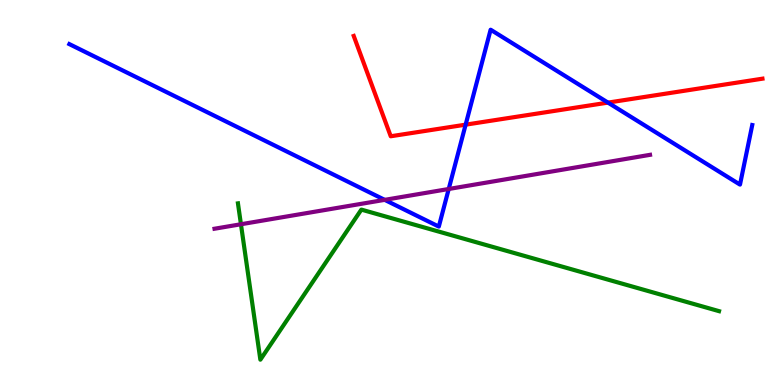[{'lines': ['blue', 'red'], 'intersections': [{'x': 6.01, 'y': 6.76}, {'x': 7.84, 'y': 7.33}]}, {'lines': ['green', 'red'], 'intersections': []}, {'lines': ['purple', 'red'], 'intersections': []}, {'lines': ['blue', 'green'], 'intersections': []}, {'lines': ['blue', 'purple'], 'intersections': [{'x': 4.96, 'y': 4.81}, {'x': 5.79, 'y': 5.09}]}, {'lines': ['green', 'purple'], 'intersections': [{'x': 3.11, 'y': 4.18}]}]